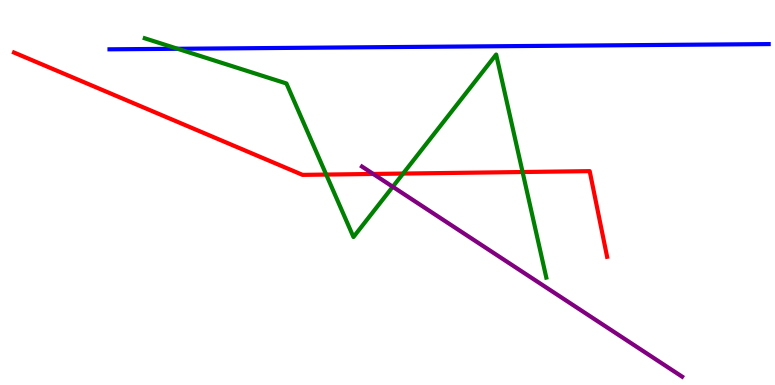[{'lines': ['blue', 'red'], 'intersections': []}, {'lines': ['green', 'red'], 'intersections': [{'x': 4.21, 'y': 5.47}, {'x': 5.2, 'y': 5.49}, {'x': 6.74, 'y': 5.53}]}, {'lines': ['purple', 'red'], 'intersections': [{'x': 4.82, 'y': 5.48}]}, {'lines': ['blue', 'green'], 'intersections': [{'x': 2.29, 'y': 8.73}]}, {'lines': ['blue', 'purple'], 'intersections': []}, {'lines': ['green', 'purple'], 'intersections': [{'x': 5.07, 'y': 5.15}]}]